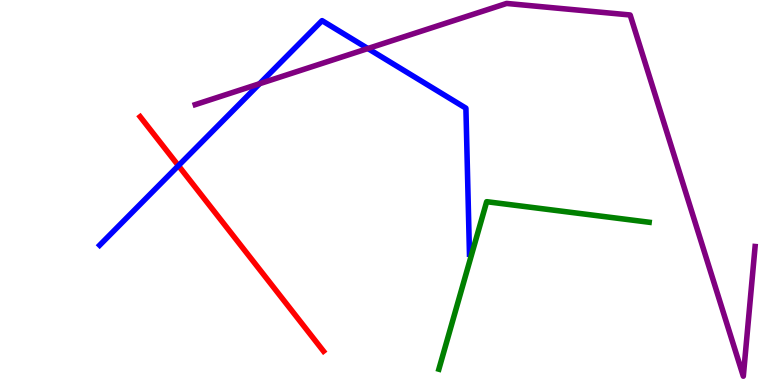[{'lines': ['blue', 'red'], 'intersections': [{'x': 2.3, 'y': 5.7}]}, {'lines': ['green', 'red'], 'intersections': []}, {'lines': ['purple', 'red'], 'intersections': []}, {'lines': ['blue', 'green'], 'intersections': []}, {'lines': ['blue', 'purple'], 'intersections': [{'x': 3.35, 'y': 7.83}, {'x': 4.75, 'y': 8.74}]}, {'lines': ['green', 'purple'], 'intersections': []}]